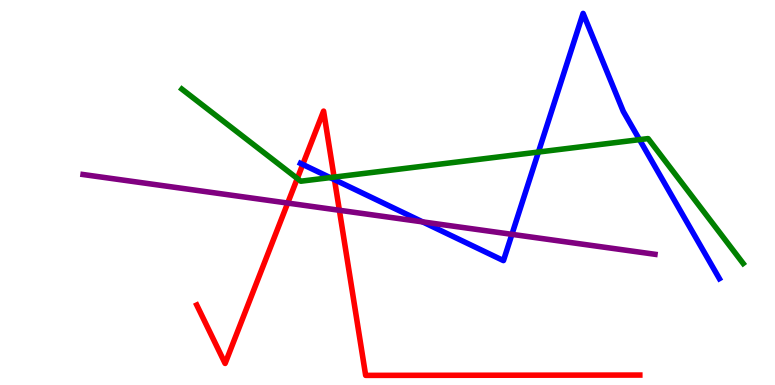[{'lines': ['blue', 'red'], 'intersections': [{'x': 3.91, 'y': 5.73}, {'x': 4.32, 'y': 5.33}]}, {'lines': ['green', 'red'], 'intersections': [{'x': 3.84, 'y': 5.36}, {'x': 4.31, 'y': 5.4}]}, {'lines': ['purple', 'red'], 'intersections': [{'x': 3.71, 'y': 4.73}, {'x': 4.38, 'y': 4.54}]}, {'lines': ['blue', 'green'], 'intersections': [{'x': 4.26, 'y': 5.39}, {'x': 6.95, 'y': 6.05}, {'x': 8.25, 'y': 6.37}]}, {'lines': ['blue', 'purple'], 'intersections': [{'x': 5.45, 'y': 4.24}, {'x': 6.61, 'y': 3.91}]}, {'lines': ['green', 'purple'], 'intersections': []}]